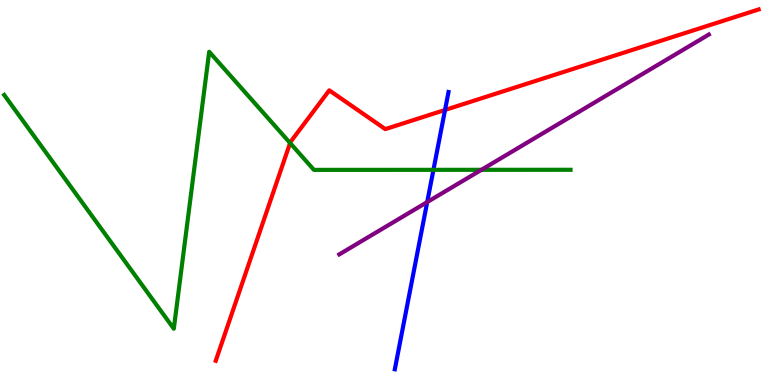[{'lines': ['blue', 'red'], 'intersections': [{'x': 5.74, 'y': 7.14}]}, {'lines': ['green', 'red'], 'intersections': [{'x': 3.74, 'y': 6.29}]}, {'lines': ['purple', 'red'], 'intersections': []}, {'lines': ['blue', 'green'], 'intersections': [{'x': 5.59, 'y': 5.59}]}, {'lines': ['blue', 'purple'], 'intersections': [{'x': 5.51, 'y': 4.75}]}, {'lines': ['green', 'purple'], 'intersections': [{'x': 6.21, 'y': 5.59}]}]